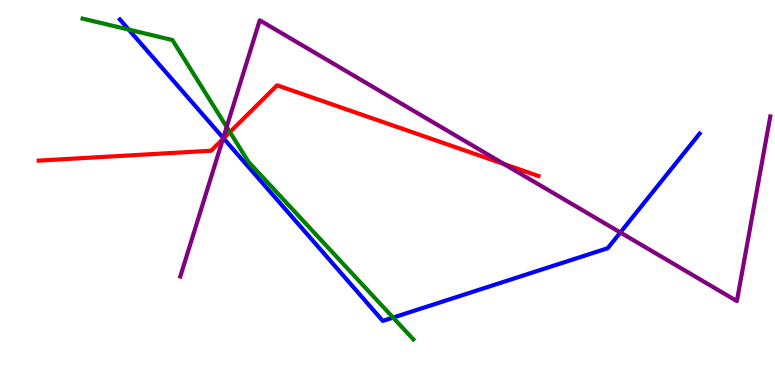[{'lines': ['blue', 'red'], 'intersections': [{'x': 2.88, 'y': 6.41}]}, {'lines': ['green', 'red'], 'intersections': [{'x': 2.97, 'y': 6.57}]}, {'lines': ['purple', 'red'], 'intersections': [{'x': 2.88, 'y': 6.39}, {'x': 6.5, 'y': 5.74}]}, {'lines': ['blue', 'green'], 'intersections': [{'x': 1.66, 'y': 9.23}, {'x': 5.07, 'y': 1.75}]}, {'lines': ['blue', 'purple'], 'intersections': [{'x': 2.88, 'y': 6.42}, {'x': 8.0, 'y': 3.96}]}, {'lines': ['green', 'purple'], 'intersections': [{'x': 2.92, 'y': 6.7}]}]